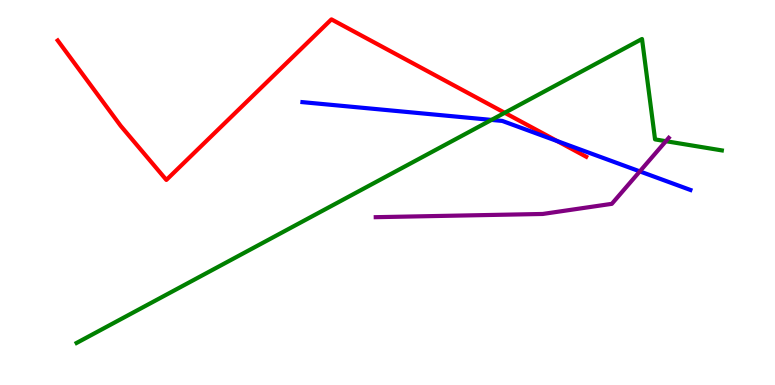[{'lines': ['blue', 'red'], 'intersections': [{'x': 7.19, 'y': 6.34}]}, {'lines': ['green', 'red'], 'intersections': [{'x': 6.51, 'y': 7.07}]}, {'lines': ['purple', 'red'], 'intersections': []}, {'lines': ['blue', 'green'], 'intersections': [{'x': 6.34, 'y': 6.89}]}, {'lines': ['blue', 'purple'], 'intersections': [{'x': 8.26, 'y': 5.55}]}, {'lines': ['green', 'purple'], 'intersections': [{'x': 8.59, 'y': 6.33}]}]